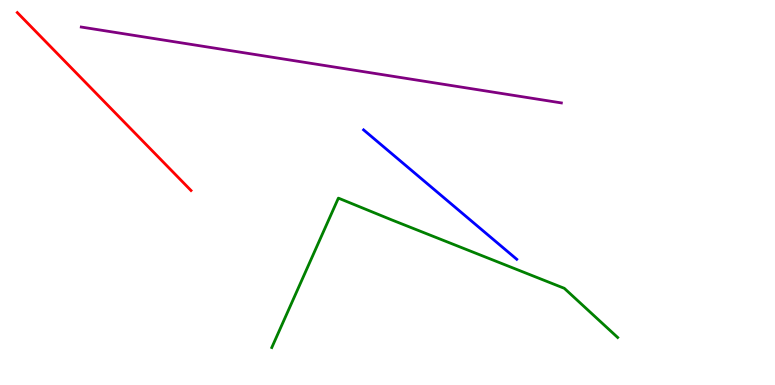[{'lines': ['blue', 'red'], 'intersections': []}, {'lines': ['green', 'red'], 'intersections': []}, {'lines': ['purple', 'red'], 'intersections': []}, {'lines': ['blue', 'green'], 'intersections': []}, {'lines': ['blue', 'purple'], 'intersections': []}, {'lines': ['green', 'purple'], 'intersections': []}]